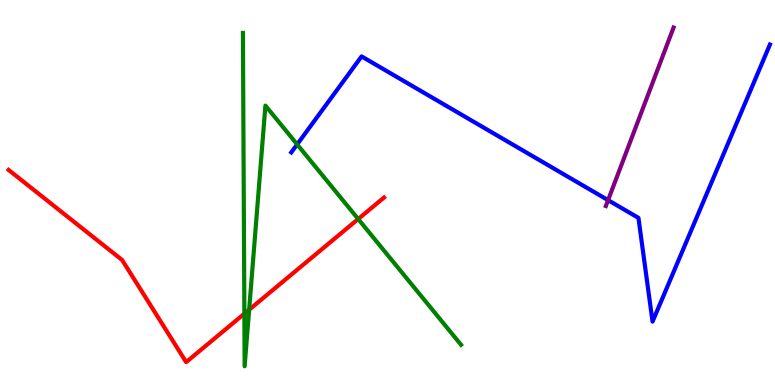[{'lines': ['blue', 'red'], 'intersections': []}, {'lines': ['green', 'red'], 'intersections': [{'x': 3.15, 'y': 1.85}, {'x': 3.21, 'y': 1.96}, {'x': 4.62, 'y': 4.31}]}, {'lines': ['purple', 'red'], 'intersections': []}, {'lines': ['blue', 'green'], 'intersections': [{'x': 3.83, 'y': 6.25}]}, {'lines': ['blue', 'purple'], 'intersections': [{'x': 7.85, 'y': 4.8}]}, {'lines': ['green', 'purple'], 'intersections': []}]